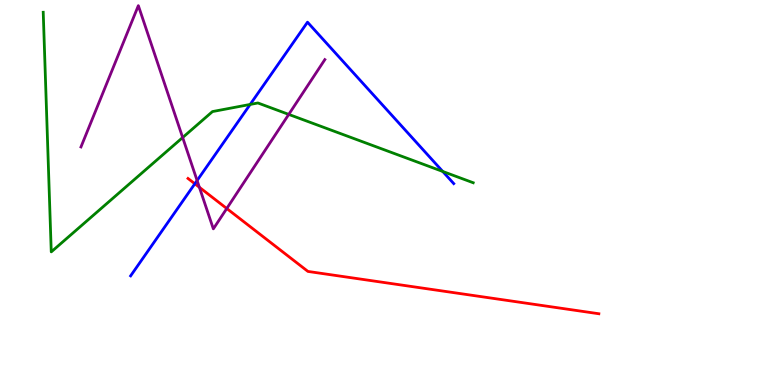[{'lines': ['blue', 'red'], 'intersections': [{'x': 2.51, 'y': 5.23}]}, {'lines': ['green', 'red'], 'intersections': []}, {'lines': ['purple', 'red'], 'intersections': [{'x': 2.57, 'y': 5.14}, {'x': 2.93, 'y': 4.58}]}, {'lines': ['blue', 'green'], 'intersections': [{'x': 3.23, 'y': 7.29}, {'x': 5.71, 'y': 5.55}]}, {'lines': ['blue', 'purple'], 'intersections': [{'x': 2.54, 'y': 5.31}]}, {'lines': ['green', 'purple'], 'intersections': [{'x': 2.36, 'y': 6.43}, {'x': 3.73, 'y': 7.03}]}]